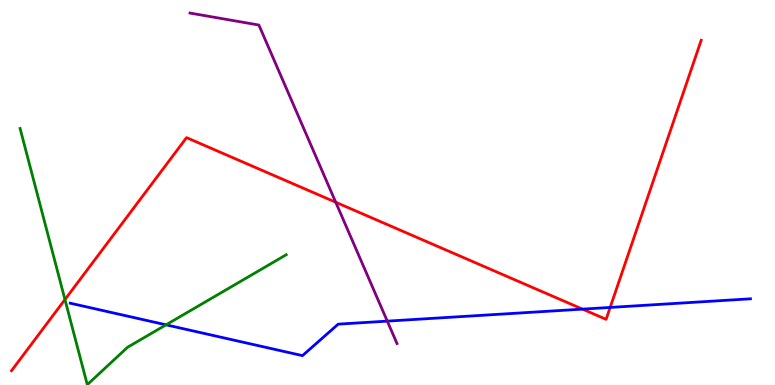[{'lines': ['blue', 'red'], 'intersections': [{'x': 7.52, 'y': 1.97}, {'x': 7.87, 'y': 2.01}]}, {'lines': ['green', 'red'], 'intersections': [{'x': 0.838, 'y': 2.22}]}, {'lines': ['purple', 'red'], 'intersections': [{'x': 4.33, 'y': 4.75}]}, {'lines': ['blue', 'green'], 'intersections': [{'x': 2.14, 'y': 1.56}]}, {'lines': ['blue', 'purple'], 'intersections': [{'x': 5.0, 'y': 1.66}]}, {'lines': ['green', 'purple'], 'intersections': []}]